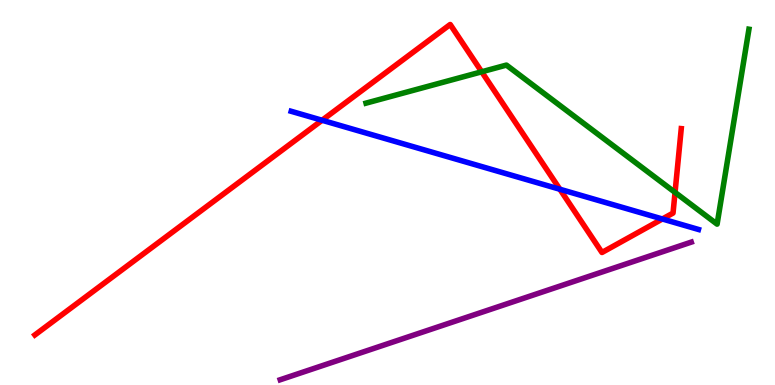[{'lines': ['blue', 'red'], 'intersections': [{'x': 4.16, 'y': 6.88}, {'x': 7.22, 'y': 5.08}, {'x': 8.55, 'y': 4.31}]}, {'lines': ['green', 'red'], 'intersections': [{'x': 6.22, 'y': 8.14}, {'x': 8.71, 'y': 5.0}]}, {'lines': ['purple', 'red'], 'intersections': []}, {'lines': ['blue', 'green'], 'intersections': []}, {'lines': ['blue', 'purple'], 'intersections': []}, {'lines': ['green', 'purple'], 'intersections': []}]